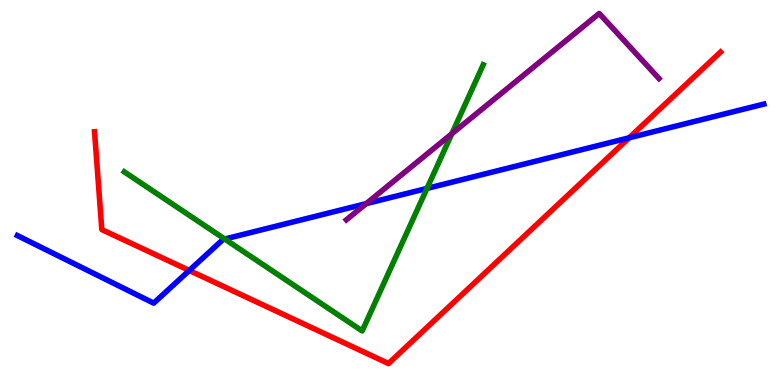[{'lines': ['blue', 'red'], 'intersections': [{'x': 2.44, 'y': 2.97}, {'x': 8.12, 'y': 6.42}]}, {'lines': ['green', 'red'], 'intersections': []}, {'lines': ['purple', 'red'], 'intersections': []}, {'lines': ['blue', 'green'], 'intersections': [{'x': 2.9, 'y': 3.79}, {'x': 5.51, 'y': 5.11}]}, {'lines': ['blue', 'purple'], 'intersections': [{'x': 4.73, 'y': 4.71}]}, {'lines': ['green', 'purple'], 'intersections': [{'x': 5.83, 'y': 6.53}]}]